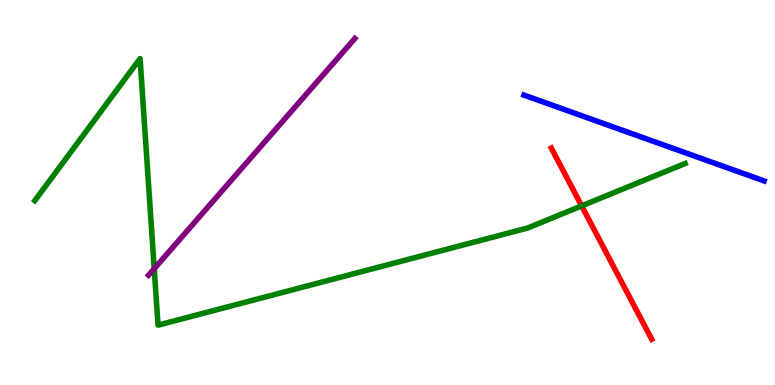[{'lines': ['blue', 'red'], 'intersections': []}, {'lines': ['green', 'red'], 'intersections': [{'x': 7.51, 'y': 4.65}]}, {'lines': ['purple', 'red'], 'intersections': []}, {'lines': ['blue', 'green'], 'intersections': []}, {'lines': ['blue', 'purple'], 'intersections': []}, {'lines': ['green', 'purple'], 'intersections': [{'x': 1.99, 'y': 3.02}]}]